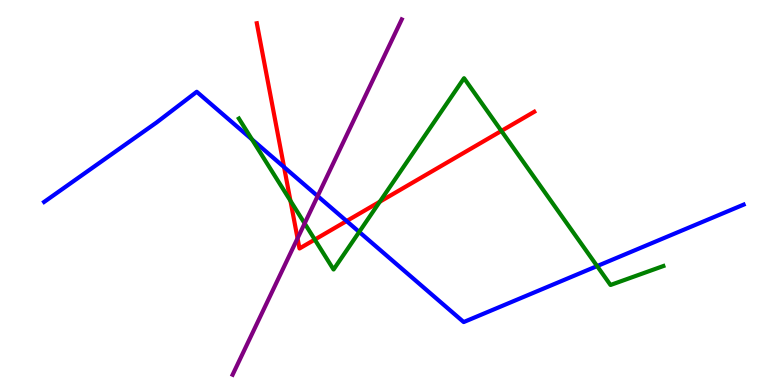[{'lines': ['blue', 'red'], 'intersections': [{'x': 3.67, 'y': 5.66}, {'x': 4.47, 'y': 4.26}]}, {'lines': ['green', 'red'], 'intersections': [{'x': 3.75, 'y': 4.79}, {'x': 4.06, 'y': 3.78}, {'x': 4.9, 'y': 4.76}, {'x': 6.47, 'y': 6.6}]}, {'lines': ['purple', 'red'], 'intersections': [{'x': 3.84, 'y': 3.81}]}, {'lines': ['blue', 'green'], 'intersections': [{'x': 3.25, 'y': 6.38}, {'x': 4.63, 'y': 3.98}, {'x': 7.7, 'y': 3.09}]}, {'lines': ['blue', 'purple'], 'intersections': [{'x': 4.1, 'y': 4.91}]}, {'lines': ['green', 'purple'], 'intersections': [{'x': 3.93, 'y': 4.2}]}]